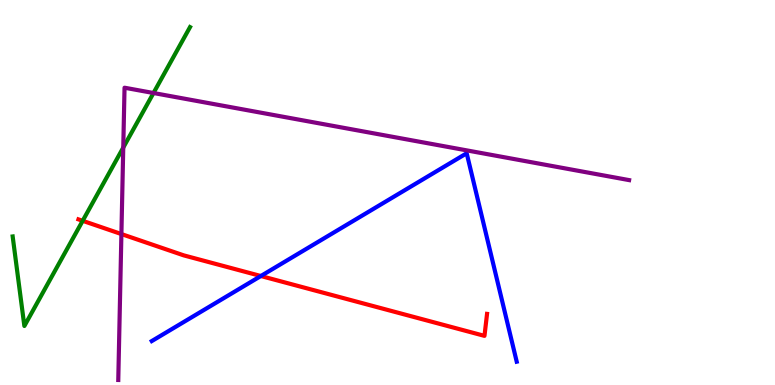[{'lines': ['blue', 'red'], 'intersections': [{'x': 3.37, 'y': 2.83}]}, {'lines': ['green', 'red'], 'intersections': [{'x': 1.07, 'y': 4.26}]}, {'lines': ['purple', 'red'], 'intersections': [{'x': 1.57, 'y': 3.92}]}, {'lines': ['blue', 'green'], 'intersections': []}, {'lines': ['blue', 'purple'], 'intersections': []}, {'lines': ['green', 'purple'], 'intersections': [{'x': 1.59, 'y': 6.17}, {'x': 1.98, 'y': 7.58}]}]